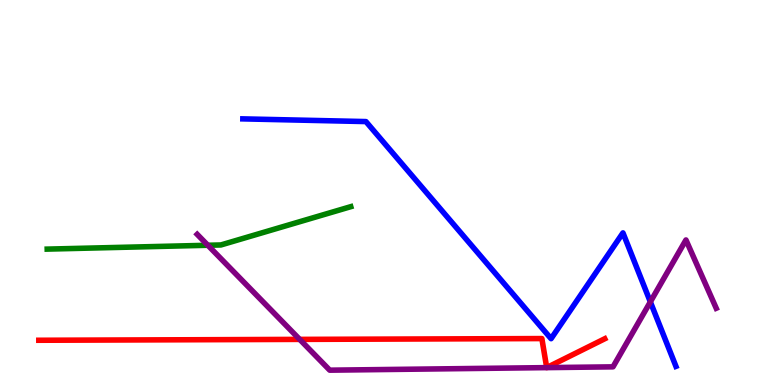[{'lines': ['blue', 'red'], 'intersections': []}, {'lines': ['green', 'red'], 'intersections': []}, {'lines': ['purple', 'red'], 'intersections': [{'x': 3.87, 'y': 1.18}]}, {'lines': ['blue', 'green'], 'intersections': []}, {'lines': ['blue', 'purple'], 'intersections': [{'x': 8.39, 'y': 2.16}]}, {'lines': ['green', 'purple'], 'intersections': [{'x': 2.68, 'y': 3.63}]}]